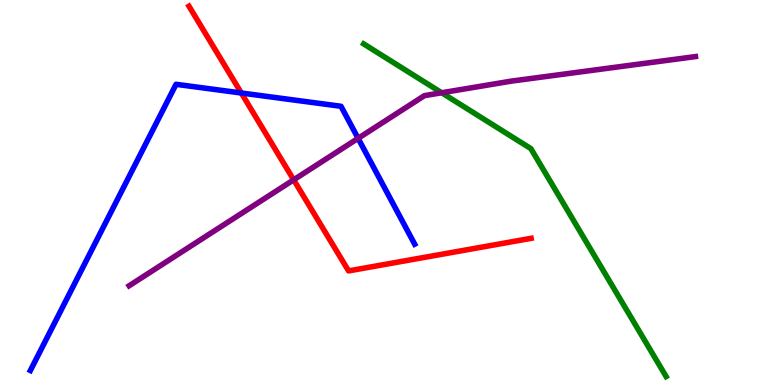[{'lines': ['blue', 'red'], 'intersections': [{'x': 3.11, 'y': 7.58}]}, {'lines': ['green', 'red'], 'intersections': []}, {'lines': ['purple', 'red'], 'intersections': [{'x': 3.79, 'y': 5.33}]}, {'lines': ['blue', 'green'], 'intersections': []}, {'lines': ['blue', 'purple'], 'intersections': [{'x': 4.62, 'y': 6.41}]}, {'lines': ['green', 'purple'], 'intersections': [{'x': 5.7, 'y': 7.59}]}]